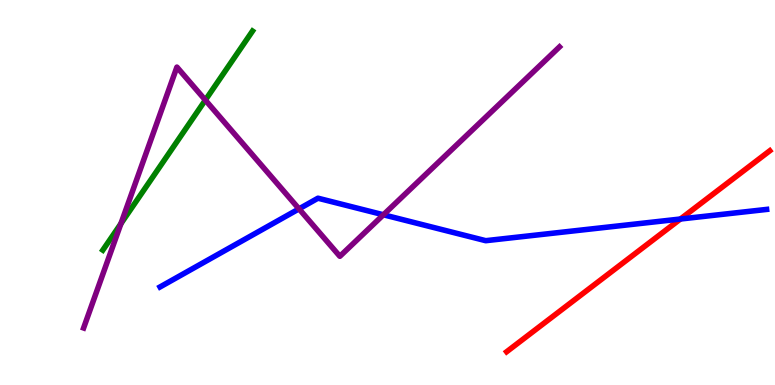[{'lines': ['blue', 'red'], 'intersections': [{'x': 8.78, 'y': 4.31}]}, {'lines': ['green', 'red'], 'intersections': []}, {'lines': ['purple', 'red'], 'intersections': []}, {'lines': ['blue', 'green'], 'intersections': []}, {'lines': ['blue', 'purple'], 'intersections': [{'x': 3.86, 'y': 4.57}, {'x': 4.95, 'y': 4.42}]}, {'lines': ['green', 'purple'], 'intersections': [{'x': 1.56, 'y': 4.19}, {'x': 2.65, 'y': 7.4}]}]